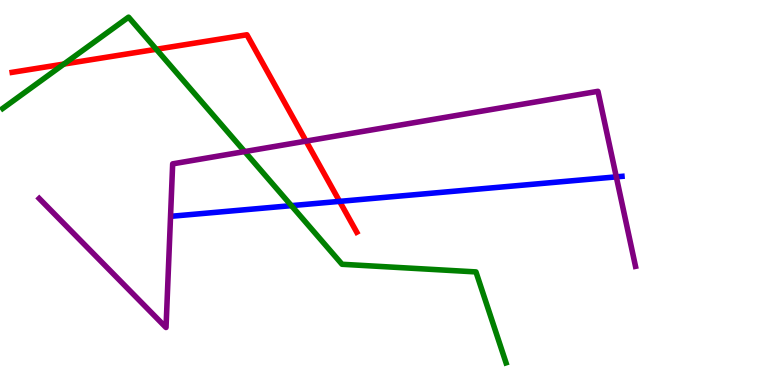[{'lines': ['blue', 'red'], 'intersections': [{'x': 4.38, 'y': 4.77}]}, {'lines': ['green', 'red'], 'intersections': [{'x': 0.825, 'y': 8.34}, {'x': 2.02, 'y': 8.72}]}, {'lines': ['purple', 'red'], 'intersections': [{'x': 3.95, 'y': 6.33}]}, {'lines': ['blue', 'green'], 'intersections': [{'x': 3.76, 'y': 4.66}]}, {'lines': ['blue', 'purple'], 'intersections': [{'x': 7.95, 'y': 5.41}]}, {'lines': ['green', 'purple'], 'intersections': [{'x': 3.16, 'y': 6.06}]}]